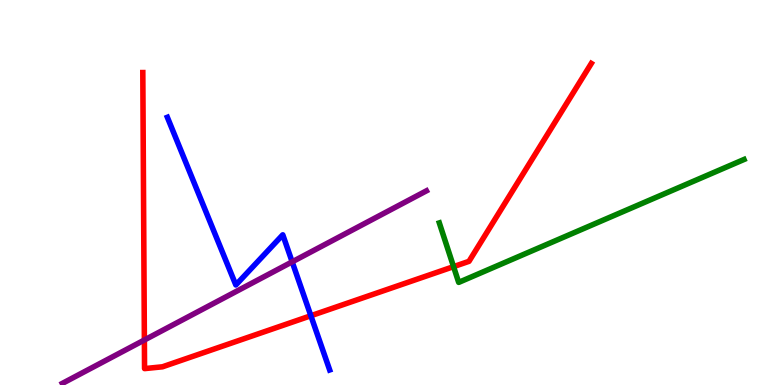[{'lines': ['blue', 'red'], 'intersections': [{'x': 4.01, 'y': 1.8}]}, {'lines': ['green', 'red'], 'intersections': [{'x': 5.85, 'y': 3.07}]}, {'lines': ['purple', 'red'], 'intersections': [{'x': 1.86, 'y': 1.17}]}, {'lines': ['blue', 'green'], 'intersections': []}, {'lines': ['blue', 'purple'], 'intersections': [{'x': 3.77, 'y': 3.2}]}, {'lines': ['green', 'purple'], 'intersections': []}]